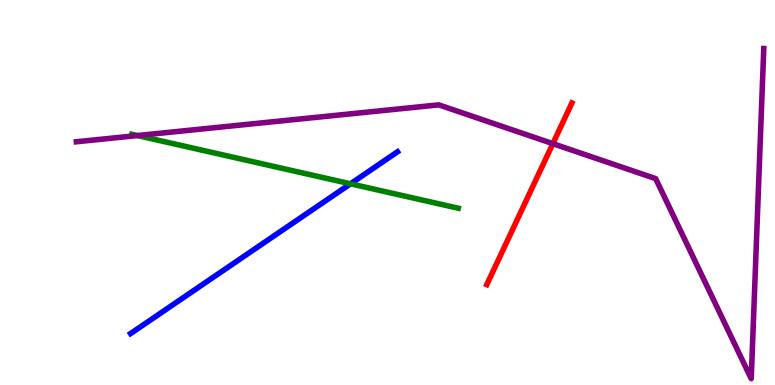[{'lines': ['blue', 'red'], 'intersections': []}, {'lines': ['green', 'red'], 'intersections': []}, {'lines': ['purple', 'red'], 'intersections': [{'x': 7.13, 'y': 6.27}]}, {'lines': ['blue', 'green'], 'intersections': [{'x': 4.52, 'y': 5.23}]}, {'lines': ['blue', 'purple'], 'intersections': []}, {'lines': ['green', 'purple'], 'intersections': [{'x': 1.77, 'y': 6.48}]}]